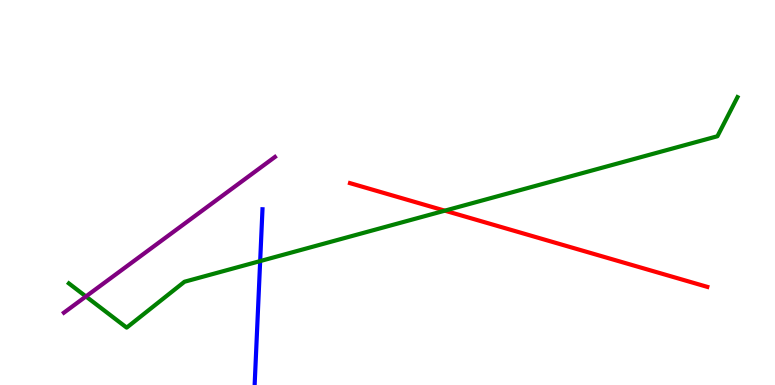[{'lines': ['blue', 'red'], 'intersections': []}, {'lines': ['green', 'red'], 'intersections': [{'x': 5.74, 'y': 4.53}]}, {'lines': ['purple', 'red'], 'intersections': []}, {'lines': ['blue', 'green'], 'intersections': [{'x': 3.36, 'y': 3.22}]}, {'lines': ['blue', 'purple'], 'intersections': []}, {'lines': ['green', 'purple'], 'intersections': [{'x': 1.11, 'y': 2.3}]}]